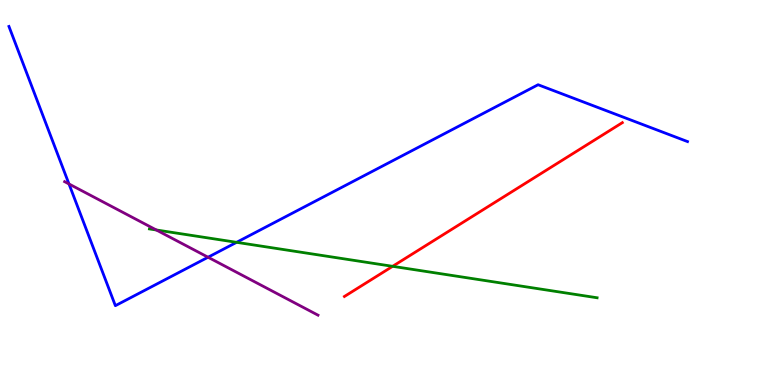[{'lines': ['blue', 'red'], 'intersections': []}, {'lines': ['green', 'red'], 'intersections': [{'x': 5.07, 'y': 3.08}]}, {'lines': ['purple', 'red'], 'intersections': []}, {'lines': ['blue', 'green'], 'intersections': [{'x': 3.05, 'y': 3.71}]}, {'lines': ['blue', 'purple'], 'intersections': [{'x': 0.89, 'y': 5.22}, {'x': 2.68, 'y': 3.32}]}, {'lines': ['green', 'purple'], 'intersections': [{'x': 2.02, 'y': 4.03}]}]